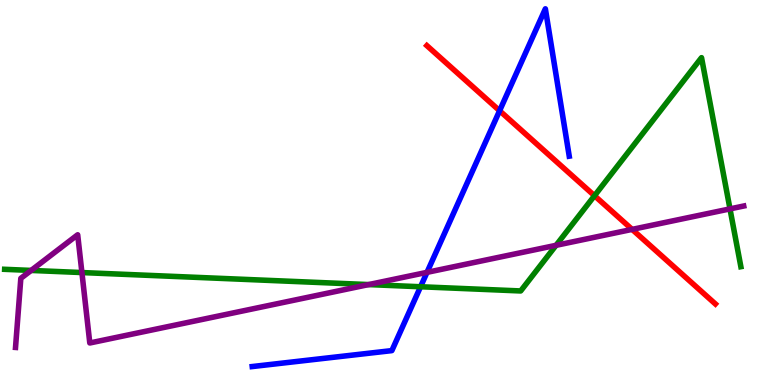[{'lines': ['blue', 'red'], 'intersections': [{'x': 6.45, 'y': 7.12}]}, {'lines': ['green', 'red'], 'intersections': [{'x': 7.67, 'y': 4.92}]}, {'lines': ['purple', 'red'], 'intersections': [{'x': 8.16, 'y': 4.04}]}, {'lines': ['blue', 'green'], 'intersections': [{'x': 5.43, 'y': 2.55}]}, {'lines': ['blue', 'purple'], 'intersections': [{'x': 5.51, 'y': 2.93}]}, {'lines': ['green', 'purple'], 'intersections': [{'x': 0.402, 'y': 2.98}, {'x': 1.06, 'y': 2.92}, {'x': 4.76, 'y': 2.61}, {'x': 7.17, 'y': 3.63}, {'x': 9.42, 'y': 4.57}]}]